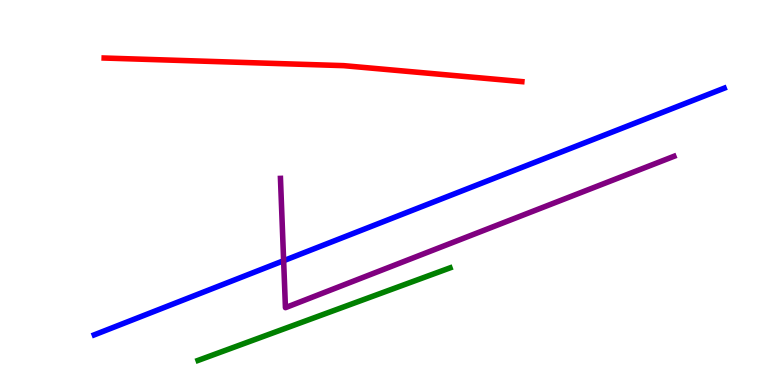[{'lines': ['blue', 'red'], 'intersections': []}, {'lines': ['green', 'red'], 'intersections': []}, {'lines': ['purple', 'red'], 'intersections': []}, {'lines': ['blue', 'green'], 'intersections': []}, {'lines': ['blue', 'purple'], 'intersections': [{'x': 3.66, 'y': 3.23}]}, {'lines': ['green', 'purple'], 'intersections': []}]